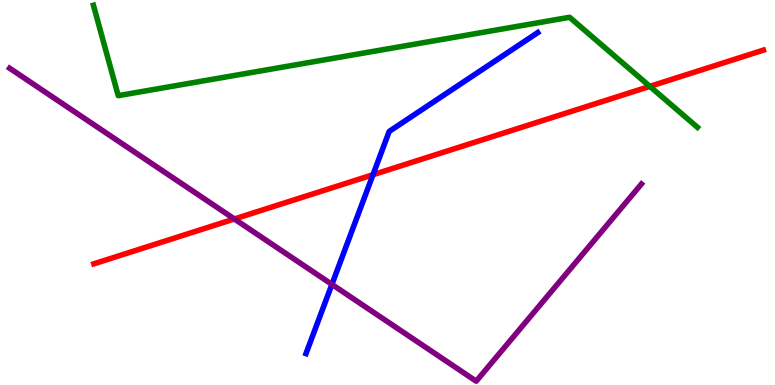[{'lines': ['blue', 'red'], 'intersections': [{'x': 4.81, 'y': 5.46}]}, {'lines': ['green', 'red'], 'intersections': [{'x': 8.39, 'y': 7.76}]}, {'lines': ['purple', 'red'], 'intersections': [{'x': 3.02, 'y': 4.31}]}, {'lines': ['blue', 'green'], 'intersections': []}, {'lines': ['blue', 'purple'], 'intersections': [{'x': 4.28, 'y': 2.61}]}, {'lines': ['green', 'purple'], 'intersections': []}]